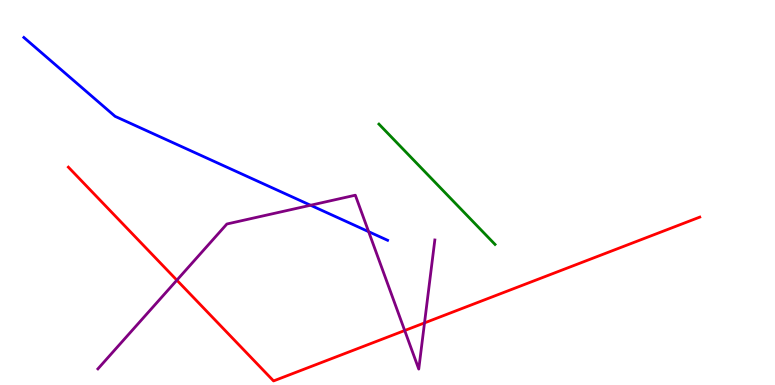[{'lines': ['blue', 'red'], 'intersections': []}, {'lines': ['green', 'red'], 'intersections': []}, {'lines': ['purple', 'red'], 'intersections': [{'x': 2.28, 'y': 2.72}, {'x': 5.22, 'y': 1.41}, {'x': 5.48, 'y': 1.61}]}, {'lines': ['blue', 'green'], 'intersections': []}, {'lines': ['blue', 'purple'], 'intersections': [{'x': 4.01, 'y': 4.67}, {'x': 4.76, 'y': 3.98}]}, {'lines': ['green', 'purple'], 'intersections': []}]